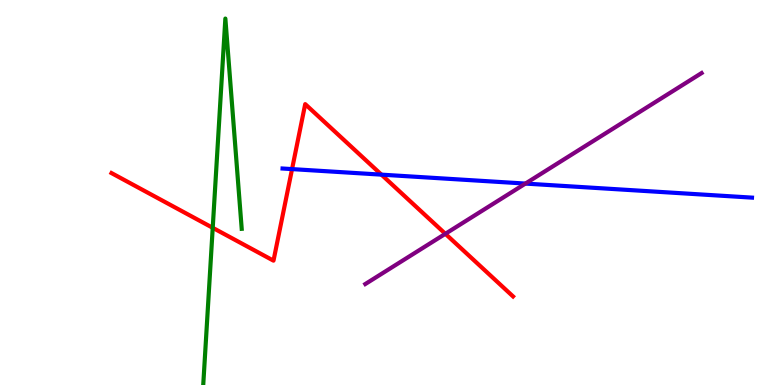[{'lines': ['blue', 'red'], 'intersections': [{'x': 3.77, 'y': 5.61}, {'x': 4.92, 'y': 5.46}]}, {'lines': ['green', 'red'], 'intersections': [{'x': 2.74, 'y': 4.08}]}, {'lines': ['purple', 'red'], 'intersections': [{'x': 5.75, 'y': 3.93}]}, {'lines': ['blue', 'green'], 'intersections': []}, {'lines': ['blue', 'purple'], 'intersections': [{'x': 6.78, 'y': 5.23}]}, {'lines': ['green', 'purple'], 'intersections': []}]